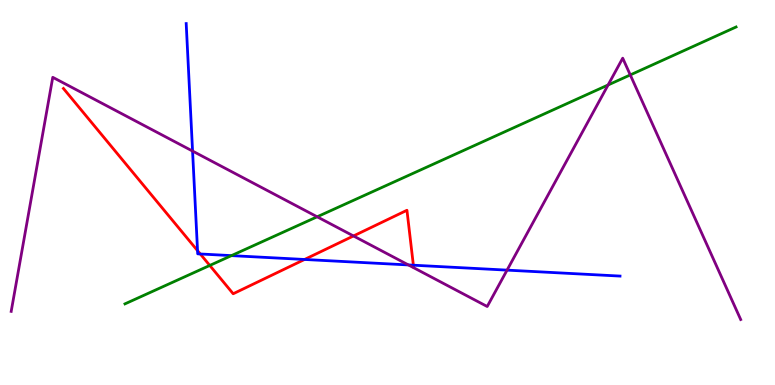[{'lines': ['blue', 'red'], 'intersections': [{'x': 2.55, 'y': 3.49}, {'x': 2.58, 'y': 3.4}, {'x': 3.93, 'y': 3.26}, {'x': 5.33, 'y': 3.11}]}, {'lines': ['green', 'red'], 'intersections': [{'x': 2.71, 'y': 3.11}]}, {'lines': ['purple', 'red'], 'intersections': [{'x': 4.56, 'y': 3.87}]}, {'lines': ['blue', 'green'], 'intersections': [{'x': 2.99, 'y': 3.36}]}, {'lines': ['blue', 'purple'], 'intersections': [{'x': 2.48, 'y': 6.08}, {'x': 5.27, 'y': 3.12}, {'x': 6.54, 'y': 2.98}]}, {'lines': ['green', 'purple'], 'intersections': [{'x': 4.09, 'y': 4.37}, {'x': 7.85, 'y': 7.79}, {'x': 8.13, 'y': 8.05}]}]